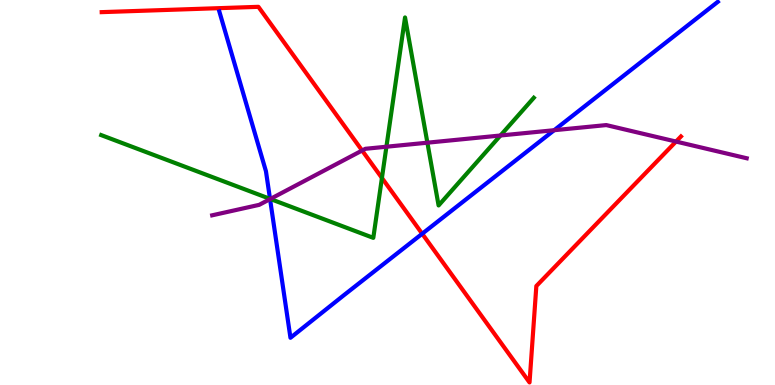[{'lines': ['blue', 'red'], 'intersections': [{'x': 5.45, 'y': 3.93}]}, {'lines': ['green', 'red'], 'intersections': [{'x': 4.93, 'y': 5.38}]}, {'lines': ['purple', 'red'], 'intersections': [{'x': 4.67, 'y': 6.09}, {'x': 8.72, 'y': 6.32}]}, {'lines': ['blue', 'green'], 'intersections': [{'x': 3.48, 'y': 4.83}]}, {'lines': ['blue', 'purple'], 'intersections': [{'x': 3.48, 'y': 4.83}, {'x': 7.15, 'y': 6.62}]}, {'lines': ['green', 'purple'], 'intersections': [{'x': 3.49, 'y': 4.83}, {'x': 4.99, 'y': 6.19}, {'x': 5.51, 'y': 6.29}, {'x': 6.46, 'y': 6.48}]}]